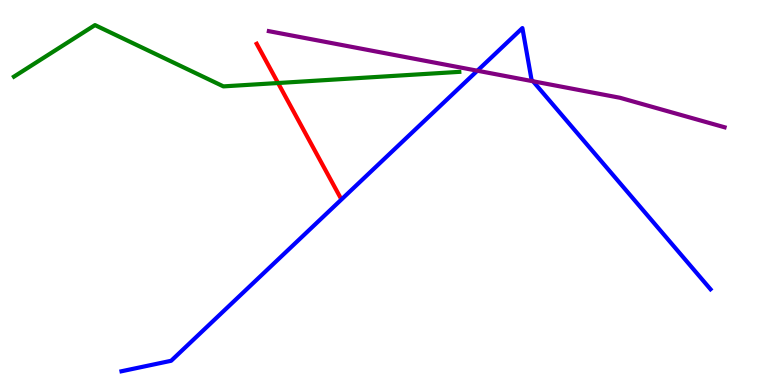[{'lines': ['blue', 'red'], 'intersections': []}, {'lines': ['green', 'red'], 'intersections': [{'x': 3.59, 'y': 7.84}]}, {'lines': ['purple', 'red'], 'intersections': []}, {'lines': ['blue', 'green'], 'intersections': []}, {'lines': ['blue', 'purple'], 'intersections': [{'x': 6.16, 'y': 8.16}, {'x': 6.88, 'y': 7.89}]}, {'lines': ['green', 'purple'], 'intersections': []}]